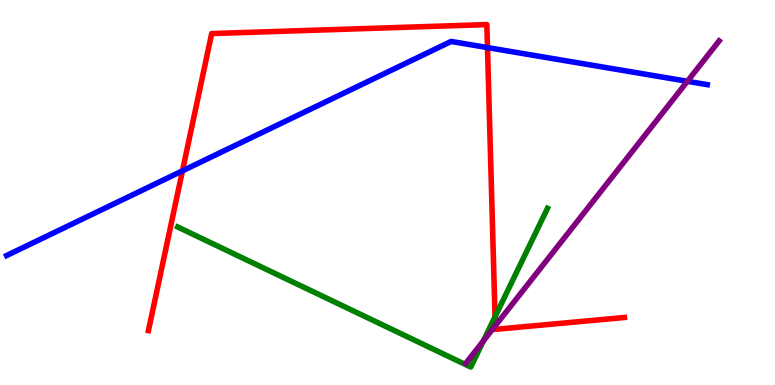[{'lines': ['blue', 'red'], 'intersections': [{'x': 2.35, 'y': 5.56}, {'x': 6.29, 'y': 8.76}]}, {'lines': ['green', 'red'], 'intersections': [{'x': 6.39, 'y': 1.77}]}, {'lines': ['purple', 'red'], 'intersections': [{'x': 6.39, 'y': 1.54}]}, {'lines': ['blue', 'green'], 'intersections': []}, {'lines': ['blue', 'purple'], 'intersections': [{'x': 8.87, 'y': 7.89}]}, {'lines': ['green', 'purple'], 'intersections': [{'x': 6.24, 'y': 1.15}]}]